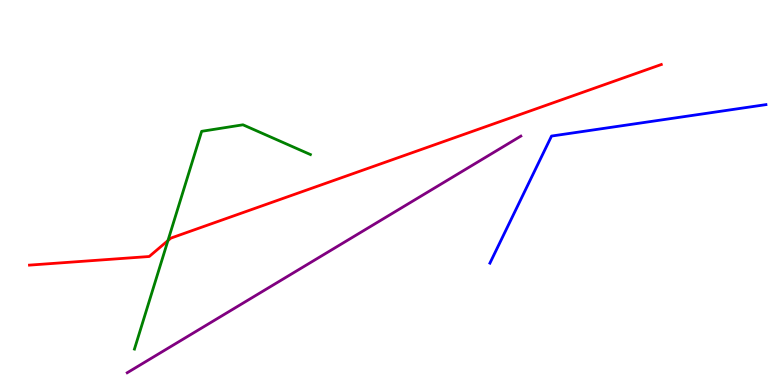[{'lines': ['blue', 'red'], 'intersections': []}, {'lines': ['green', 'red'], 'intersections': [{'x': 2.17, 'y': 3.75}]}, {'lines': ['purple', 'red'], 'intersections': []}, {'lines': ['blue', 'green'], 'intersections': []}, {'lines': ['blue', 'purple'], 'intersections': []}, {'lines': ['green', 'purple'], 'intersections': []}]